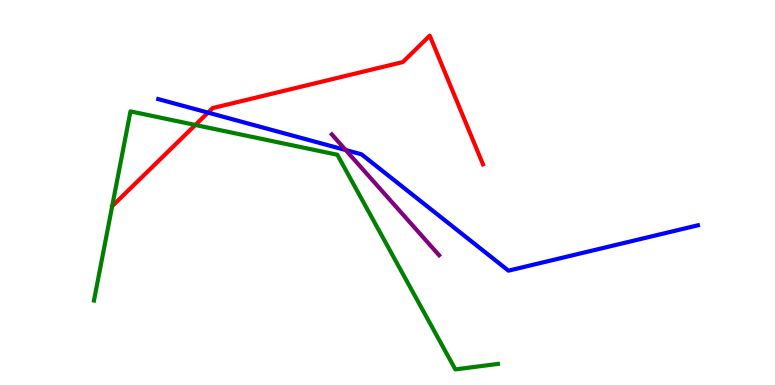[{'lines': ['blue', 'red'], 'intersections': [{'x': 2.68, 'y': 7.08}]}, {'lines': ['green', 'red'], 'intersections': [{'x': 2.52, 'y': 6.75}]}, {'lines': ['purple', 'red'], 'intersections': []}, {'lines': ['blue', 'green'], 'intersections': []}, {'lines': ['blue', 'purple'], 'intersections': [{'x': 4.46, 'y': 6.1}]}, {'lines': ['green', 'purple'], 'intersections': []}]